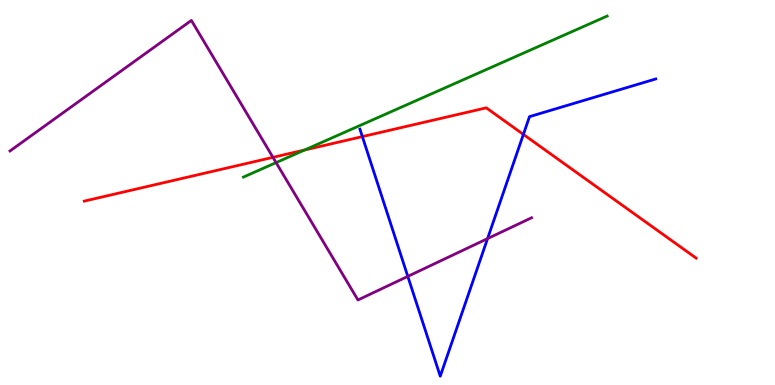[{'lines': ['blue', 'red'], 'intersections': [{'x': 4.68, 'y': 6.45}, {'x': 6.75, 'y': 6.51}]}, {'lines': ['green', 'red'], 'intersections': [{'x': 3.93, 'y': 6.1}]}, {'lines': ['purple', 'red'], 'intersections': [{'x': 3.52, 'y': 5.91}]}, {'lines': ['blue', 'green'], 'intersections': []}, {'lines': ['blue', 'purple'], 'intersections': [{'x': 5.26, 'y': 2.82}, {'x': 6.29, 'y': 3.8}]}, {'lines': ['green', 'purple'], 'intersections': [{'x': 3.56, 'y': 5.78}]}]